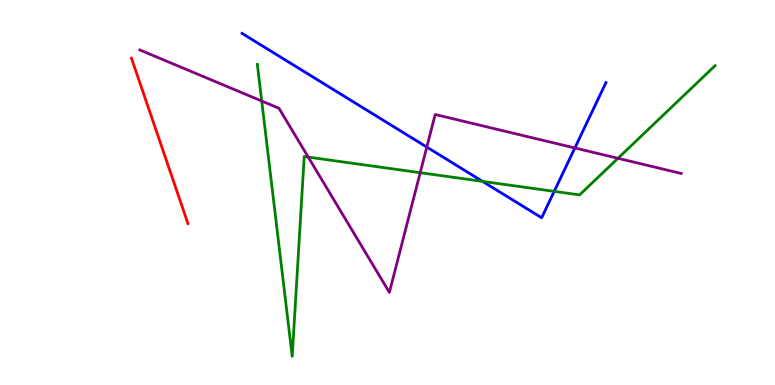[{'lines': ['blue', 'red'], 'intersections': []}, {'lines': ['green', 'red'], 'intersections': []}, {'lines': ['purple', 'red'], 'intersections': []}, {'lines': ['blue', 'green'], 'intersections': [{'x': 6.23, 'y': 5.29}, {'x': 7.15, 'y': 5.03}]}, {'lines': ['blue', 'purple'], 'intersections': [{'x': 5.51, 'y': 6.18}, {'x': 7.42, 'y': 6.16}]}, {'lines': ['green', 'purple'], 'intersections': [{'x': 3.38, 'y': 7.38}, {'x': 3.98, 'y': 5.92}, {'x': 5.42, 'y': 5.51}, {'x': 7.97, 'y': 5.89}]}]